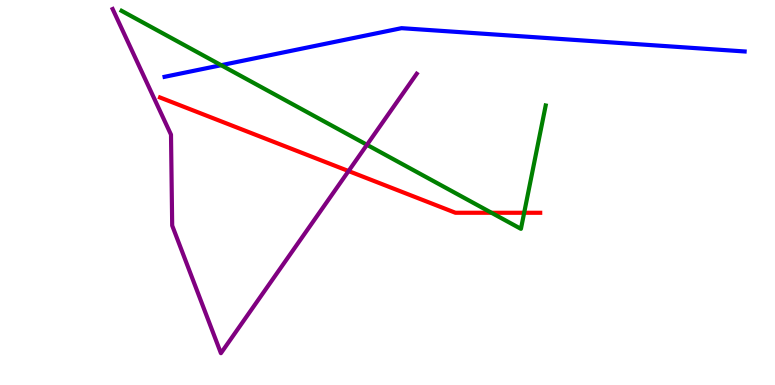[{'lines': ['blue', 'red'], 'intersections': []}, {'lines': ['green', 'red'], 'intersections': [{'x': 6.34, 'y': 4.47}, {'x': 6.76, 'y': 4.47}]}, {'lines': ['purple', 'red'], 'intersections': [{'x': 4.5, 'y': 5.56}]}, {'lines': ['blue', 'green'], 'intersections': [{'x': 2.85, 'y': 8.31}]}, {'lines': ['blue', 'purple'], 'intersections': []}, {'lines': ['green', 'purple'], 'intersections': [{'x': 4.73, 'y': 6.24}]}]